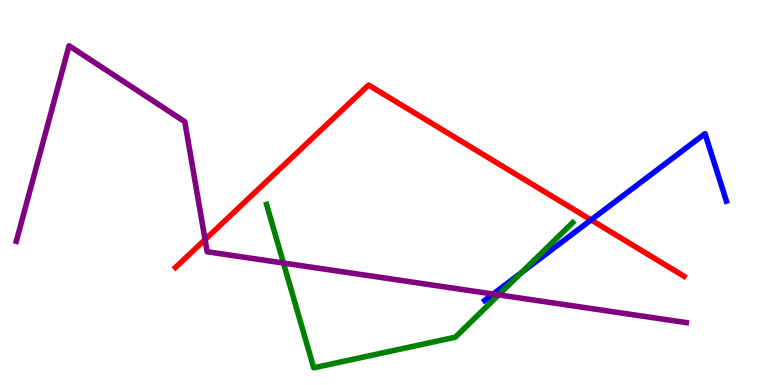[{'lines': ['blue', 'red'], 'intersections': [{'x': 7.63, 'y': 4.29}]}, {'lines': ['green', 'red'], 'intersections': []}, {'lines': ['purple', 'red'], 'intersections': [{'x': 2.65, 'y': 3.78}]}, {'lines': ['blue', 'green'], 'intersections': [{'x': 6.73, 'y': 2.92}]}, {'lines': ['blue', 'purple'], 'intersections': [{'x': 6.36, 'y': 2.36}]}, {'lines': ['green', 'purple'], 'intersections': [{'x': 3.66, 'y': 3.17}, {'x': 6.43, 'y': 2.34}]}]